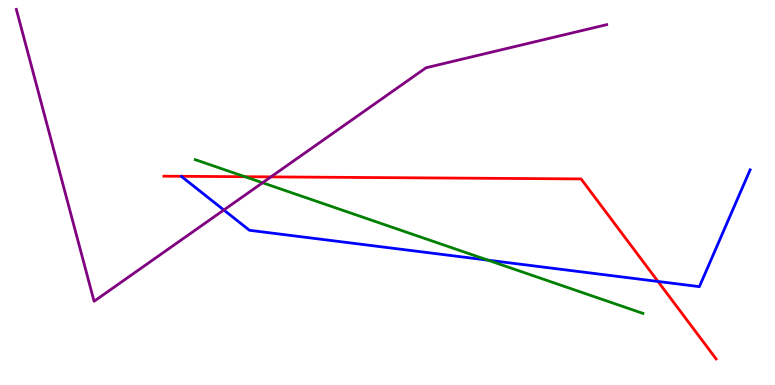[{'lines': ['blue', 'red'], 'intersections': [{'x': 8.49, 'y': 2.69}]}, {'lines': ['green', 'red'], 'intersections': [{'x': 3.16, 'y': 5.41}]}, {'lines': ['purple', 'red'], 'intersections': [{'x': 3.5, 'y': 5.41}]}, {'lines': ['blue', 'green'], 'intersections': [{'x': 6.3, 'y': 3.24}]}, {'lines': ['blue', 'purple'], 'intersections': [{'x': 2.89, 'y': 4.55}]}, {'lines': ['green', 'purple'], 'intersections': [{'x': 3.39, 'y': 5.25}]}]